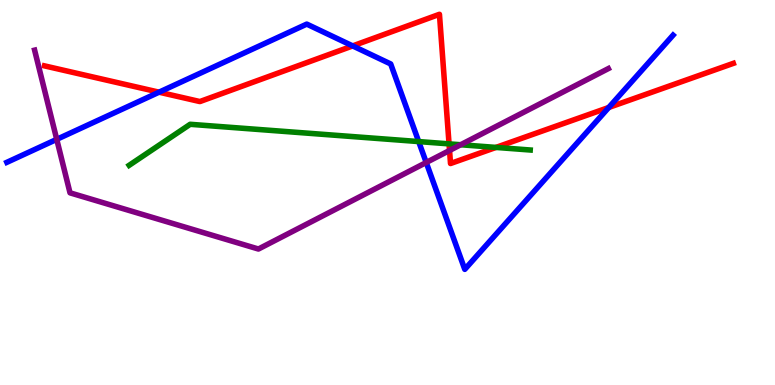[{'lines': ['blue', 'red'], 'intersections': [{'x': 2.05, 'y': 7.61}, {'x': 4.55, 'y': 8.81}, {'x': 7.86, 'y': 7.21}]}, {'lines': ['green', 'red'], 'intersections': [{'x': 5.79, 'y': 6.26}, {'x': 6.4, 'y': 6.17}]}, {'lines': ['purple', 'red'], 'intersections': [{'x': 5.8, 'y': 6.09}]}, {'lines': ['blue', 'green'], 'intersections': [{'x': 5.4, 'y': 6.32}]}, {'lines': ['blue', 'purple'], 'intersections': [{'x': 0.732, 'y': 6.38}, {'x': 5.5, 'y': 5.78}]}, {'lines': ['green', 'purple'], 'intersections': [{'x': 5.94, 'y': 6.24}]}]